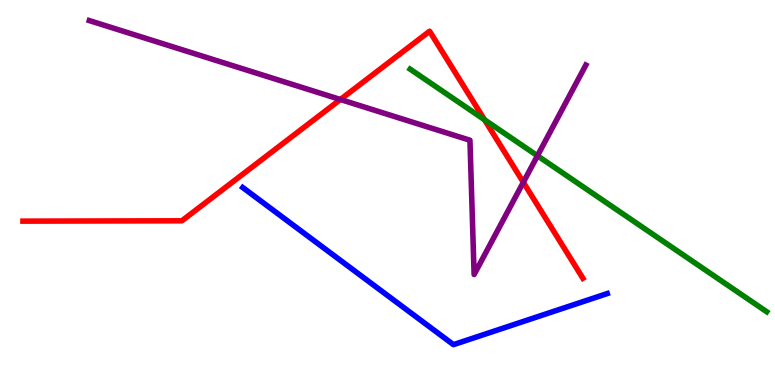[{'lines': ['blue', 'red'], 'intersections': []}, {'lines': ['green', 'red'], 'intersections': [{'x': 6.25, 'y': 6.89}]}, {'lines': ['purple', 'red'], 'intersections': [{'x': 4.39, 'y': 7.42}, {'x': 6.75, 'y': 5.27}]}, {'lines': ['blue', 'green'], 'intersections': []}, {'lines': ['blue', 'purple'], 'intersections': []}, {'lines': ['green', 'purple'], 'intersections': [{'x': 6.93, 'y': 5.95}]}]